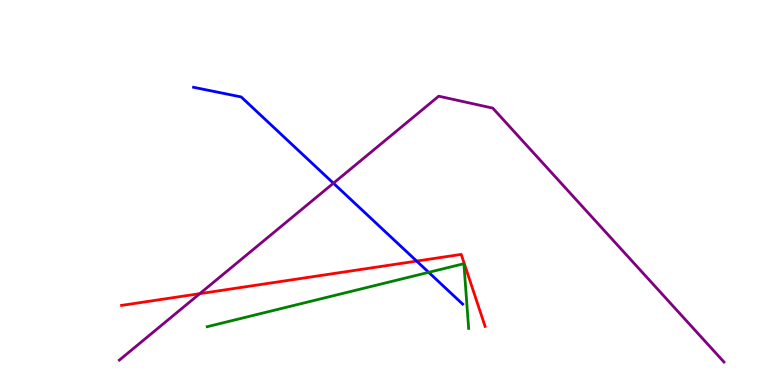[{'lines': ['blue', 'red'], 'intersections': [{'x': 5.38, 'y': 3.22}]}, {'lines': ['green', 'red'], 'intersections': []}, {'lines': ['purple', 'red'], 'intersections': [{'x': 2.58, 'y': 2.37}]}, {'lines': ['blue', 'green'], 'intersections': [{'x': 5.53, 'y': 2.93}]}, {'lines': ['blue', 'purple'], 'intersections': [{'x': 4.3, 'y': 5.24}]}, {'lines': ['green', 'purple'], 'intersections': []}]